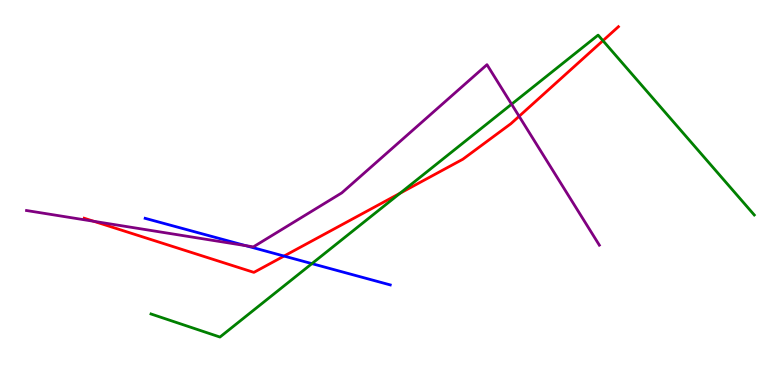[{'lines': ['blue', 'red'], 'intersections': [{'x': 3.66, 'y': 3.35}]}, {'lines': ['green', 'red'], 'intersections': [{'x': 5.16, 'y': 4.98}, {'x': 7.78, 'y': 8.94}]}, {'lines': ['purple', 'red'], 'intersections': [{'x': 1.21, 'y': 4.25}, {'x': 6.7, 'y': 6.98}]}, {'lines': ['blue', 'green'], 'intersections': [{'x': 4.02, 'y': 3.15}]}, {'lines': ['blue', 'purple'], 'intersections': [{'x': 3.17, 'y': 3.62}]}, {'lines': ['green', 'purple'], 'intersections': [{'x': 6.6, 'y': 7.29}]}]